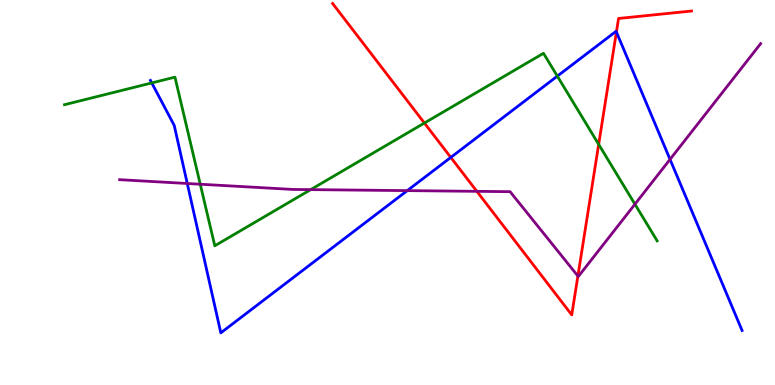[{'lines': ['blue', 'red'], 'intersections': [{'x': 5.82, 'y': 5.91}, {'x': 7.95, 'y': 9.17}]}, {'lines': ['green', 'red'], 'intersections': [{'x': 5.48, 'y': 6.8}, {'x': 7.72, 'y': 6.25}]}, {'lines': ['purple', 'red'], 'intersections': [{'x': 6.15, 'y': 5.03}, {'x': 7.46, 'y': 2.83}]}, {'lines': ['blue', 'green'], 'intersections': [{'x': 1.96, 'y': 7.85}, {'x': 7.19, 'y': 8.02}]}, {'lines': ['blue', 'purple'], 'intersections': [{'x': 2.42, 'y': 5.23}, {'x': 5.26, 'y': 5.05}, {'x': 8.65, 'y': 5.86}]}, {'lines': ['green', 'purple'], 'intersections': [{'x': 2.58, 'y': 5.21}, {'x': 4.01, 'y': 5.07}, {'x': 8.19, 'y': 4.7}]}]